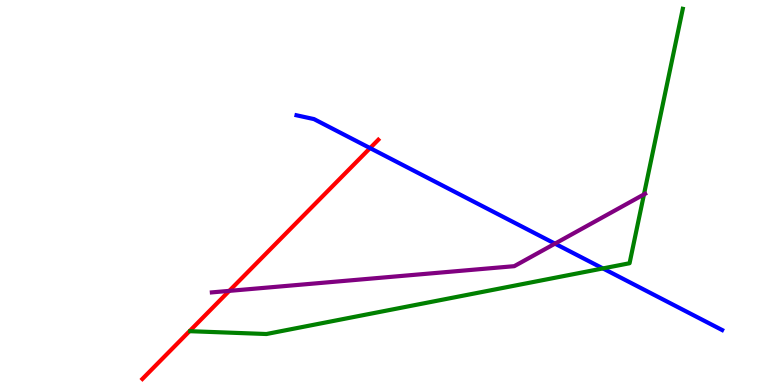[{'lines': ['blue', 'red'], 'intersections': [{'x': 4.78, 'y': 6.15}]}, {'lines': ['green', 'red'], 'intersections': []}, {'lines': ['purple', 'red'], 'intersections': [{'x': 2.96, 'y': 2.44}]}, {'lines': ['blue', 'green'], 'intersections': [{'x': 7.78, 'y': 3.03}]}, {'lines': ['blue', 'purple'], 'intersections': [{'x': 7.16, 'y': 3.67}]}, {'lines': ['green', 'purple'], 'intersections': [{'x': 8.31, 'y': 4.95}]}]